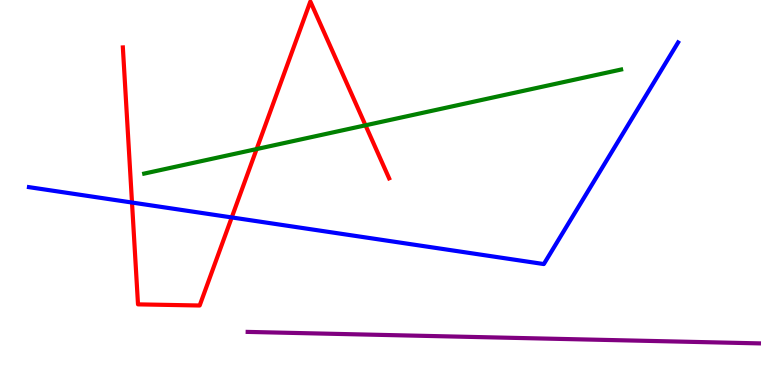[{'lines': ['blue', 'red'], 'intersections': [{'x': 1.7, 'y': 4.74}, {'x': 2.99, 'y': 4.35}]}, {'lines': ['green', 'red'], 'intersections': [{'x': 3.31, 'y': 6.13}, {'x': 4.72, 'y': 6.75}]}, {'lines': ['purple', 'red'], 'intersections': []}, {'lines': ['blue', 'green'], 'intersections': []}, {'lines': ['blue', 'purple'], 'intersections': []}, {'lines': ['green', 'purple'], 'intersections': []}]